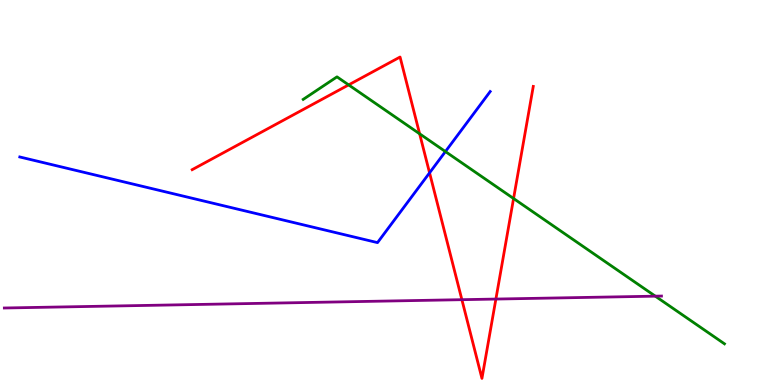[{'lines': ['blue', 'red'], 'intersections': [{'x': 5.54, 'y': 5.51}]}, {'lines': ['green', 'red'], 'intersections': [{'x': 4.5, 'y': 7.8}, {'x': 5.41, 'y': 6.53}, {'x': 6.63, 'y': 4.84}]}, {'lines': ['purple', 'red'], 'intersections': [{'x': 5.96, 'y': 2.22}, {'x': 6.4, 'y': 2.23}]}, {'lines': ['blue', 'green'], 'intersections': [{'x': 5.75, 'y': 6.06}]}, {'lines': ['blue', 'purple'], 'intersections': []}, {'lines': ['green', 'purple'], 'intersections': [{'x': 8.46, 'y': 2.31}]}]